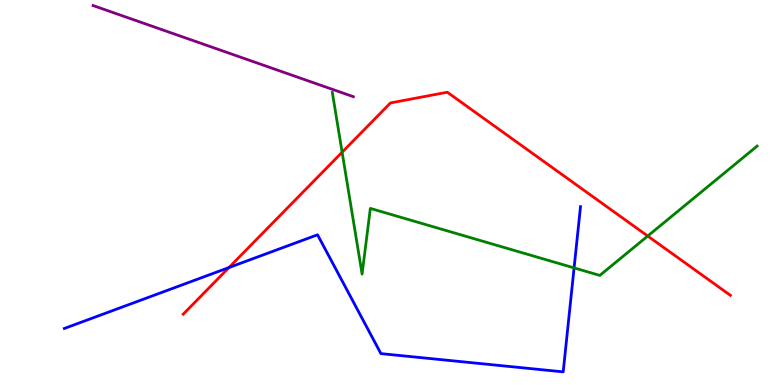[{'lines': ['blue', 'red'], 'intersections': [{'x': 2.95, 'y': 3.05}]}, {'lines': ['green', 'red'], 'intersections': [{'x': 4.41, 'y': 6.05}, {'x': 8.36, 'y': 3.87}]}, {'lines': ['purple', 'red'], 'intersections': []}, {'lines': ['blue', 'green'], 'intersections': [{'x': 7.41, 'y': 3.04}]}, {'lines': ['blue', 'purple'], 'intersections': []}, {'lines': ['green', 'purple'], 'intersections': []}]